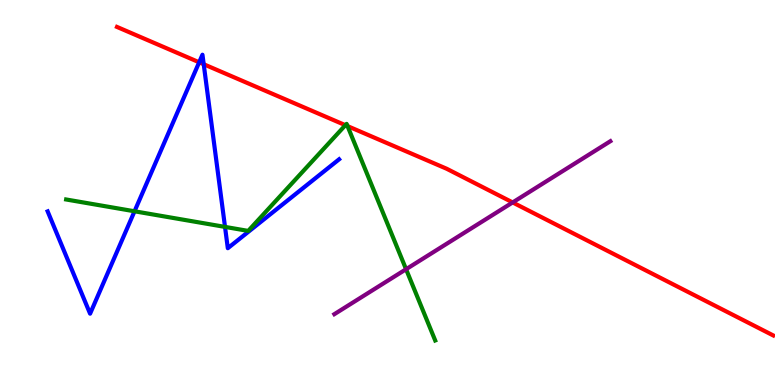[{'lines': ['blue', 'red'], 'intersections': [{'x': 2.57, 'y': 8.38}, {'x': 2.63, 'y': 8.33}]}, {'lines': ['green', 'red'], 'intersections': [{'x': 4.46, 'y': 6.75}, {'x': 4.48, 'y': 6.72}]}, {'lines': ['purple', 'red'], 'intersections': [{'x': 6.61, 'y': 4.74}]}, {'lines': ['blue', 'green'], 'intersections': [{'x': 1.74, 'y': 4.51}, {'x': 2.9, 'y': 4.11}]}, {'lines': ['blue', 'purple'], 'intersections': []}, {'lines': ['green', 'purple'], 'intersections': [{'x': 5.24, 'y': 3.01}]}]